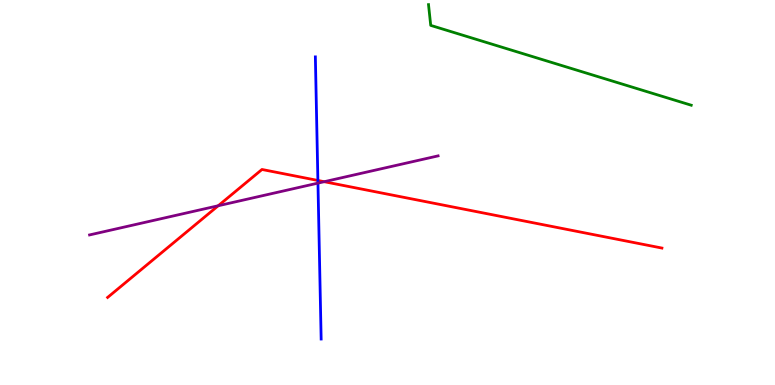[{'lines': ['blue', 'red'], 'intersections': [{'x': 4.1, 'y': 5.31}]}, {'lines': ['green', 'red'], 'intersections': []}, {'lines': ['purple', 'red'], 'intersections': [{'x': 2.82, 'y': 4.66}, {'x': 4.18, 'y': 5.28}]}, {'lines': ['blue', 'green'], 'intersections': []}, {'lines': ['blue', 'purple'], 'intersections': [{'x': 4.1, 'y': 5.24}]}, {'lines': ['green', 'purple'], 'intersections': []}]